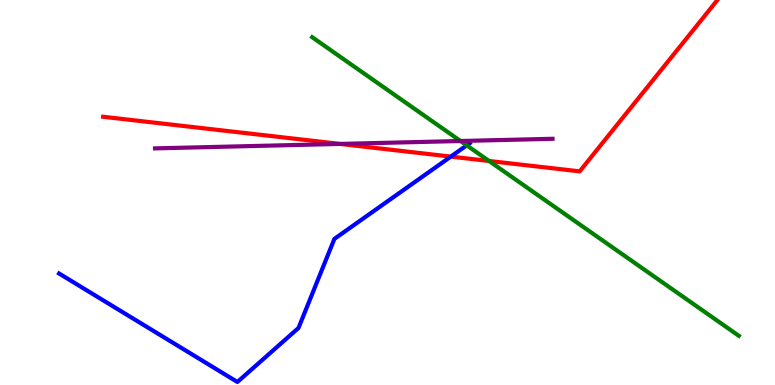[{'lines': ['blue', 'red'], 'intersections': [{'x': 5.82, 'y': 5.93}]}, {'lines': ['green', 'red'], 'intersections': [{'x': 6.31, 'y': 5.82}]}, {'lines': ['purple', 'red'], 'intersections': [{'x': 4.39, 'y': 6.26}]}, {'lines': ['blue', 'green'], 'intersections': [{'x': 6.02, 'y': 6.22}]}, {'lines': ['blue', 'purple'], 'intersections': []}, {'lines': ['green', 'purple'], 'intersections': [{'x': 5.94, 'y': 6.34}]}]